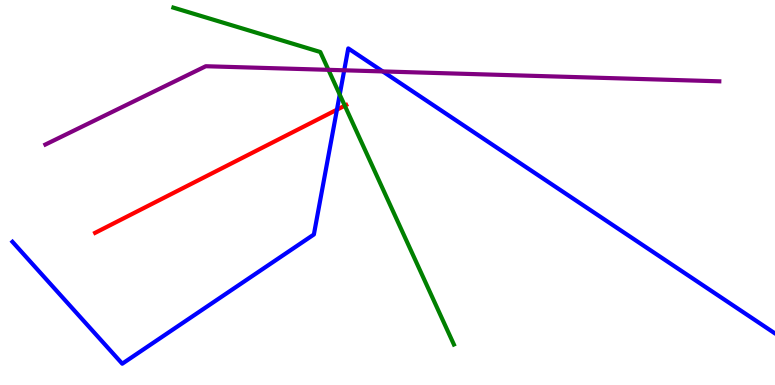[{'lines': ['blue', 'red'], 'intersections': [{'x': 4.35, 'y': 7.15}]}, {'lines': ['green', 'red'], 'intersections': [{'x': 4.45, 'y': 7.26}]}, {'lines': ['purple', 'red'], 'intersections': []}, {'lines': ['blue', 'green'], 'intersections': [{'x': 4.38, 'y': 7.54}]}, {'lines': ['blue', 'purple'], 'intersections': [{'x': 4.44, 'y': 8.17}, {'x': 4.94, 'y': 8.14}]}, {'lines': ['green', 'purple'], 'intersections': [{'x': 4.24, 'y': 8.19}]}]